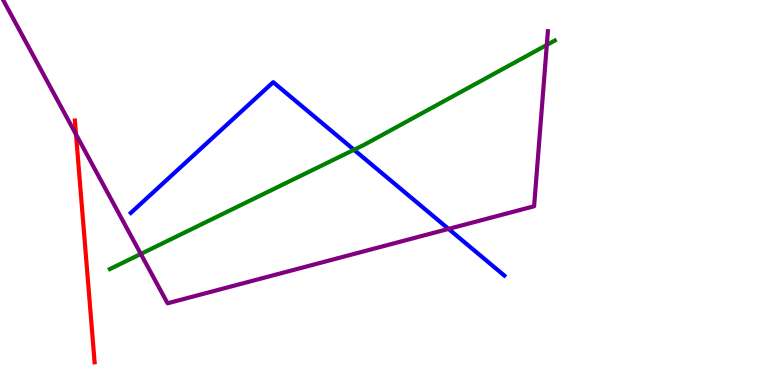[{'lines': ['blue', 'red'], 'intersections': []}, {'lines': ['green', 'red'], 'intersections': []}, {'lines': ['purple', 'red'], 'intersections': [{'x': 0.981, 'y': 6.51}]}, {'lines': ['blue', 'green'], 'intersections': [{'x': 4.57, 'y': 6.11}]}, {'lines': ['blue', 'purple'], 'intersections': [{'x': 5.79, 'y': 4.05}]}, {'lines': ['green', 'purple'], 'intersections': [{'x': 1.82, 'y': 3.4}, {'x': 7.06, 'y': 8.83}]}]